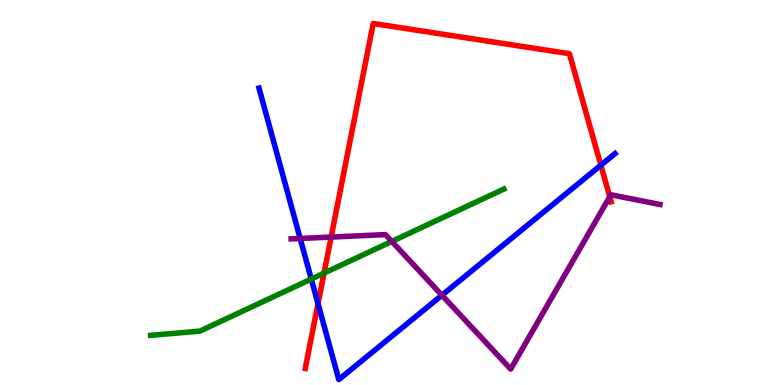[{'lines': ['blue', 'red'], 'intersections': [{'x': 4.1, 'y': 2.11}, {'x': 7.75, 'y': 5.71}]}, {'lines': ['green', 'red'], 'intersections': [{'x': 4.18, 'y': 2.91}]}, {'lines': ['purple', 'red'], 'intersections': [{'x': 4.27, 'y': 3.84}, {'x': 7.87, 'y': 4.89}]}, {'lines': ['blue', 'green'], 'intersections': [{'x': 4.02, 'y': 2.75}]}, {'lines': ['blue', 'purple'], 'intersections': [{'x': 3.87, 'y': 3.81}, {'x': 5.7, 'y': 2.33}]}, {'lines': ['green', 'purple'], 'intersections': [{'x': 5.06, 'y': 3.73}]}]